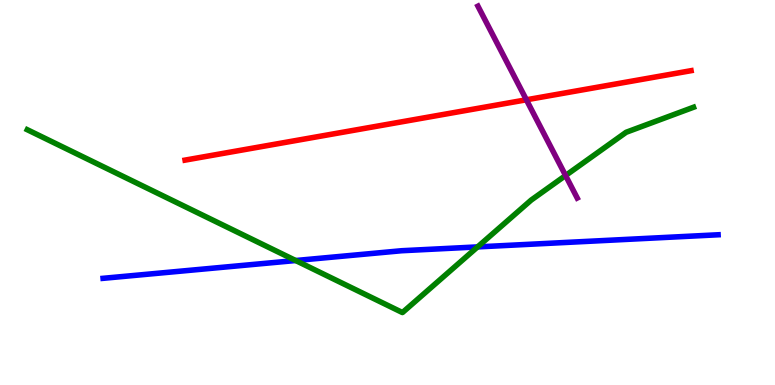[{'lines': ['blue', 'red'], 'intersections': []}, {'lines': ['green', 'red'], 'intersections': []}, {'lines': ['purple', 'red'], 'intersections': [{'x': 6.79, 'y': 7.41}]}, {'lines': ['blue', 'green'], 'intersections': [{'x': 3.82, 'y': 3.23}, {'x': 6.16, 'y': 3.59}]}, {'lines': ['blue', 'purple'], 'intersections': []}, {'lines': ['green', 'purple'], 'intersections': [{'x': 7.3, 'y': 5.44}]}]